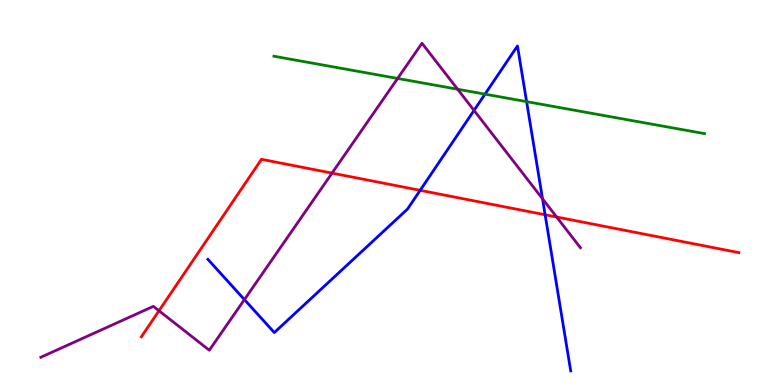[{'lines': ['blue', 'red'], 'intersections': [{'x': 5.42, 'y': 5.06}, {'x': 7.03, 'y': 4.42}]}, {'lines': ['green', 'red'], 'intersections': []}, {'lines': ['purple', 'red'], 'intersections': [{'x': 2.05, 'y': 1.93}, {'x': 4.28, 'y': 5.5}, {'x': 7.18, 'y': 4.36}]}, {'lines': ['blue', 'green'], 'intersections': [{'x': 6.26, 'y': 7.55}, {'x': 6.79, 'y': 7.36}]}, {'lines': ['blue', 'purple'], 'intersections': [{'x': 3.15, 'y': 2.22}, {'x': 6.12, 'y': 7.13}, {'x': 7.0, 'y': 4.84}]}, {'lines': ['green', 'purple'], 'intersections': [{'x': 5.13, 'y': 7.96}, {'x': 5.9, 'y': 7.68}]}]